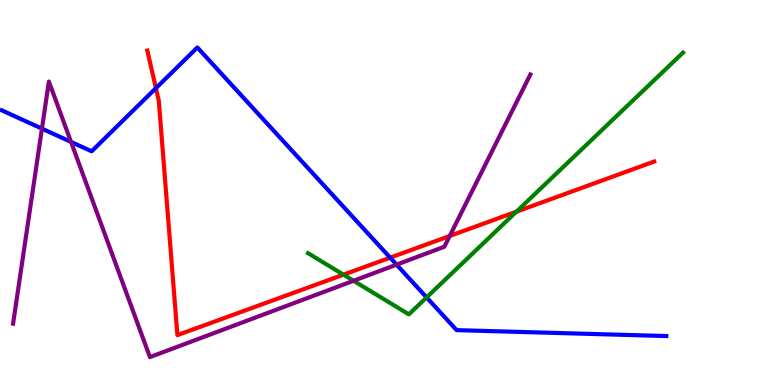[{'lines': ['blue', 'red'], 'intersections': [{'x': 2.01, 'y': 7.71}, {'x': 5.03, 'y': 3.31}]}, {'lines': ['green', 'red'], 'intersections': [{'x': 4.43, 'y': 2.87}, {'x': 6.66, 'y': 4.5}]}, {'lines': ['purple', 'red'], 'intersections': [{'x': 5.8, 'y': 3.87}]}, {'lines': ['blue', 'green'], 'intersections': [{'x': 5.5, 'y': 2.28}]}, {'lines': ['blue', 'purple'], 'intersections': [{'x': 0.541, 'y': 6.66}, {'x': 0.916, 'y': 6.31}, {'x': 5.12, 'y': 3.13}]}, {'lines': ['green', 'purple'], 'intersections': [{'x': 4.56, 'y': 2.71}]}]